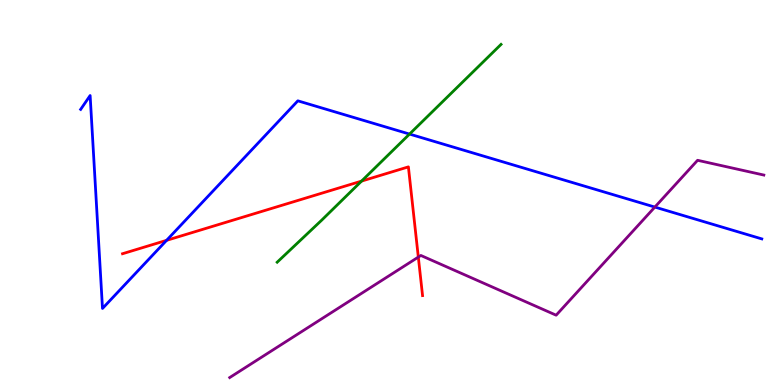[{'lines': ['blue', 'red'], 'intersections': [{'x': 2.15, 'y': 3.76}]}, {'lines': ['green', 'red'], 'intersections': [{'x': 4.67, 'y': 5.3}]}, {'lines': ['purple', 'red'], 'intersections': [{'x': 5.4, 'y': 3.32}]}, {'lines': ['blue', 'green'], 'intersections': [{'x': 5.28, 'y': 6.52}]}, {'lines': ['blue', 'purple'], 'intersections': [{'x': 8.45, 'y': 4.62}]}, {'lines': ['green', 'purple'], 'intersections': []}]